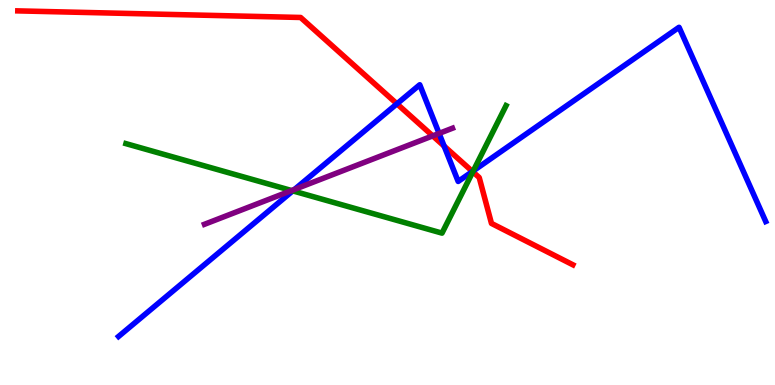[{'lines': ['blue', 'red'], 'intersections': [{'x': 5.12, 'y': 7.3}, {'x': 5.73, 'y': 6.21}, {'x': 6.1, 'y': 5.55}]}, {'lines': ['green', 'red'], 'intersections': [{'x': 6.1, 'y': 5.54}]}, {'lines': ['purple', 'red'], 'intersections': [{'x': 5.58, 'y': 6.47}]}, {'lines': ['blue', 'green'], 'intersections': [{'x': 3.78, 'y': 5.04}, {'x': 6.11, 'y': 5.56}]}, {'lines': ['blue', 'purple'], 'intersections': [{'x': 3.8, 'y': 5.08}, {'x': 5.67, 'y': 6.53}]}, {'lines': ['green', 'purple'], 'intersections': [{'x': 3.76, 'y': 5.05}]}]